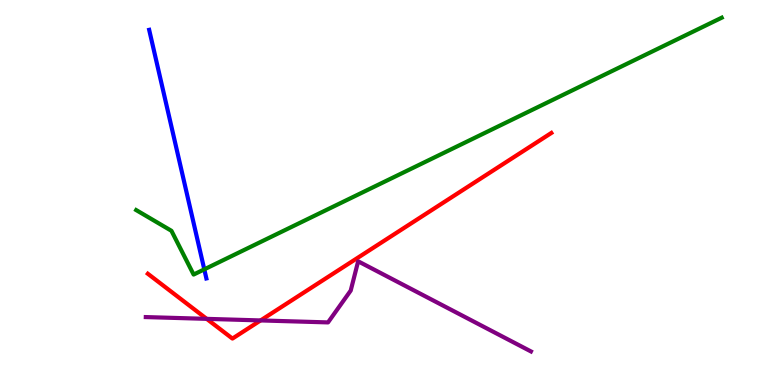[{'lines': ['blue', 'red'], 'intersections': []}, {'lines': ['green', 'red'], 'intersections': []}, {'lines': ['purple', 'red'], 'intersections': [{'x': 2.67, 'y': 1.72}, {'x': 3.36, 'y': 1.68}]}, {'lines': ['blue', 'green'], 'intersections': [{'x': 2.64, 'y': 3.0}]}, {'lines': ['blue', 'purple'], 'intersections': []}, {'lines': ['green', 'purple'], 'intersections': []}]